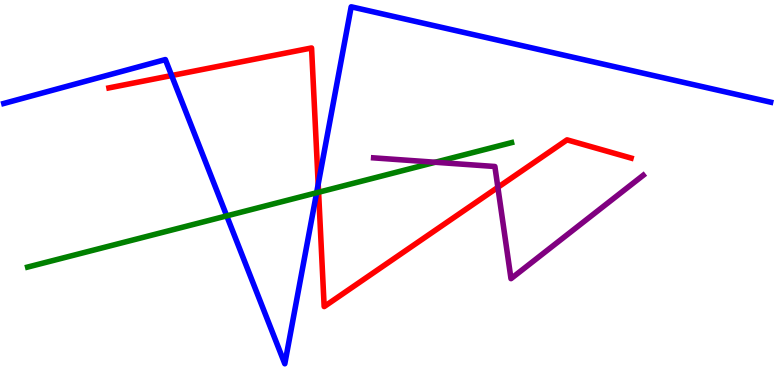[{'lines': ['blue', 'red'], 'intersections': [{'x': 2.21, 'y': 8.04}, {'x': 4.11, 'y': 5.22}]}, {'lines': ['green', 'red'], 'intersections': [{'x': 4.11, 'y': 5.01}]}, {'lines': ['purple', 'red'], 'intersections': [{'x': 6.42, 'y': 5.13}]}, {'lines': ['blue', 'green'], 'intersections': [{'x': 2.93, 'y': 4.39}, {'x': 4.09, 'y': 4.99}]}, {'lines': ['blue', 'purple'], 'intersections': []}, {'lines': ['green', 'purple'], 'intersections': [{'x': 5.62, 'y': 5.79}]}]